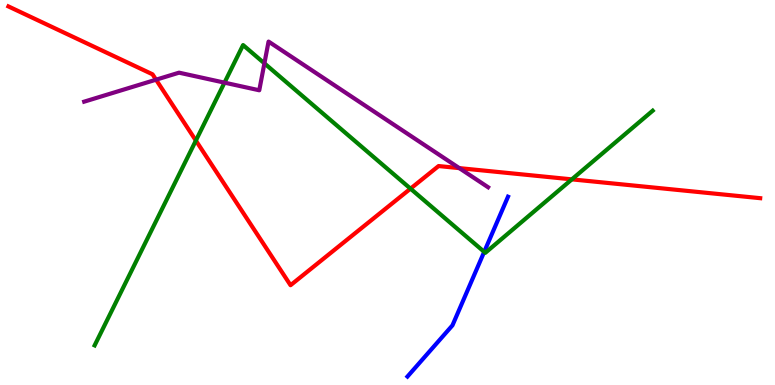[{'lines': ['blue', 'red'], 'intersections': []}, {'lines': ['green', 'red'], 'intersections': [{'x': 2.53, 'y': 6.35}, {'x': 5.3, 'y': 5.1}, {'x': 7.38, 'y': 5.34}]}, {'lines': ['purple', 'red'], 'intersections': [{'x': 2.01, 'y': 7.93}, {'x': 5.93, 'y': 5.63}]}, {'lines': ['blue', 'green'], 'intersections': [{'x': 6.25, 'y': 3.46}]}, {'lines': ['blue', 'purple'], 'intersections': []}, {'lines': ['green', 'purple'], 'intersections': [{'x': 2.9, 'y': 7.85}, {'x': 3.41, 'y': 8.35}]}]